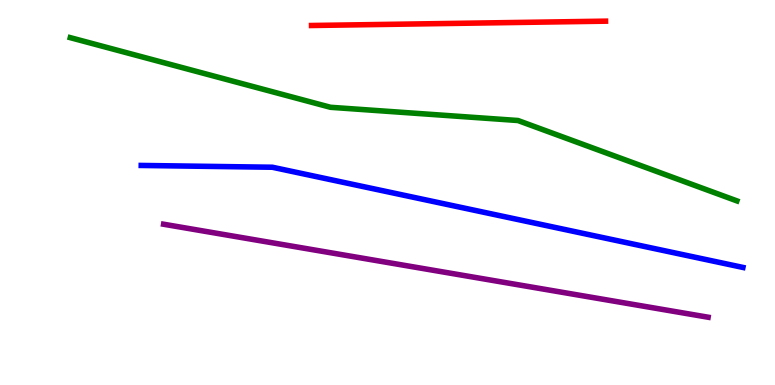[{'lines': ['blue', 'red'], 'intersections': []}, {'lines': ['green', 'red'], 'intersections': []}, {'lines': ['purple', 'red'], 'intersections': []}, {'lines': ['blue', 'green'], 'intersections': []}, {'lines': ['blue', 'purple'], 'intersections': []}, {'lines': ['green', 'purple'], 'intersections': []}]